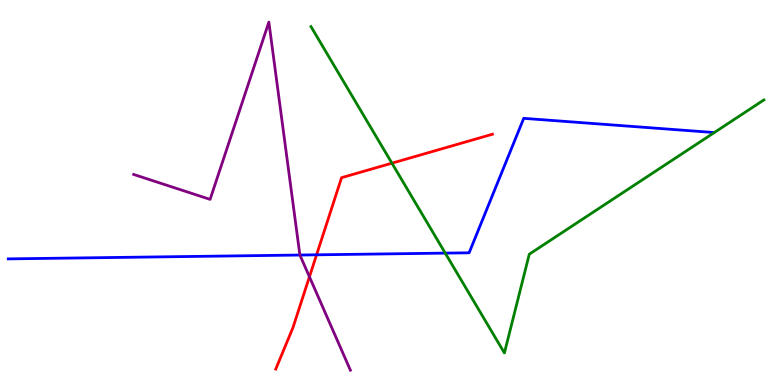[{'lines': ['blue', 'red'], 'intersections': [{'x': 4.08, 'y': 3.38}]}, {'lines': ['green', 'red'], 'intersections': [{'x': 5.06, 'y': 5.76}]}, {'lines': ['purple', 'red'], 'intersections': [{'x': 3.99, 'y': 2.81}]}, {'lines': ['blue', 'green'], 'intersections': [{'x': 5.74, 'y': 3.43}]}, {'lines': ['blue', 'purple'], 'intersections': [{'x': 3.87, 'y': 3.38}]}, {'lines': ['green', 'purple'], 'intersections': []}]